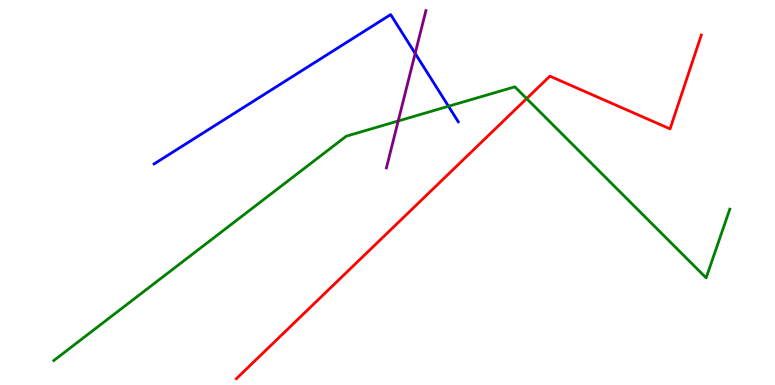[{'lines': ['blue', 'red'], 'intersections': []}, {'lines': ['green', 'red'], 'intersections': [{'x': 6.8, 'y': 7.44}]}, {'lines': ['purple', 'red'], 'intersections': []}, {'lines': ['blue', 'green'], 'intersections': [{'x': 5.79, 'y': 7.24}]}, {'lines': ['blue', 'purple'], 'intersections': [{'x': 5.36, 'y': 8.61}]}, {'lines': ['green', 'purple'], 'intersections': [{'x': 5.14, 'y': 6.86}]}]